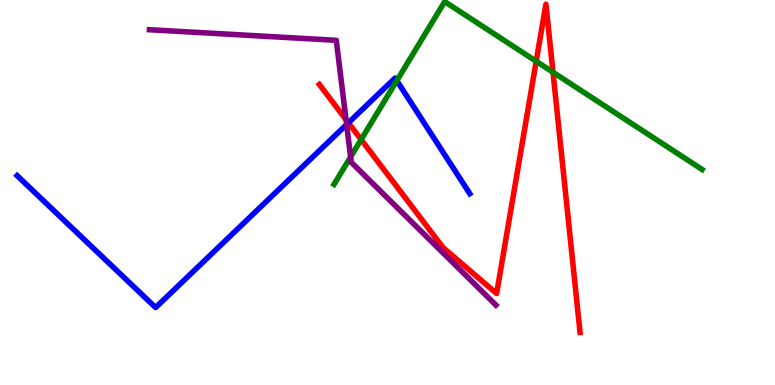[{'lines': ['blue', 'red'], 'intersections': [{'x': 4.5, 'y': 6.81}]}, {'lines': ['green', 'red'], 'intersections': [{'x': 4.66, 'y': 6.37}, {'x': 6.92, 'y': 8.41}, {'x': 7.14, 'y': 8.12}]}, {'lines': ['purple', 'red'], 'intersections': [{'x': 4.46, 'y': 6.89}]}, {'lines': ['blue', 'green'], 'intersections': [{'x': 5.12, 'y': 7.9}]}, {'lines': ['blue', 'purple'], 'intersections': [{'x': 4.47, 'y': 6.77}]}, {'lines': ['green', 'purple'], 'intersections': [{'x': 4.52, 'y': 5.92}]}]